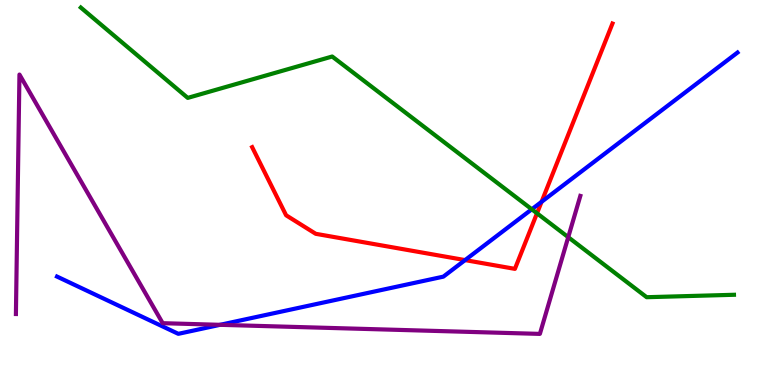[{'lines': ['blue', 'red'], 'intersections': [{'x': 6.0, 'y': 3.24}, {'x': 6.99, 'y': 4.76}]}, {'lines': ['green', 'red'], 'intersections': [{'x': 6.93, 'y': 4.46}]}, {'lines': ['purple', 'red'], 'intersections': []}, {'lines': ['blue', 'green'], 'intersections': [{'x': 6.86, 'y': 4.56}]}, {'lines': ['blue', 'purple'], 'intersections': [{'x': 2.84, 'y': 1.56}]}, {'lines': ['green', 'purple'], 'intersections': [{'x': 7.33, 'y': 3.84}]}]